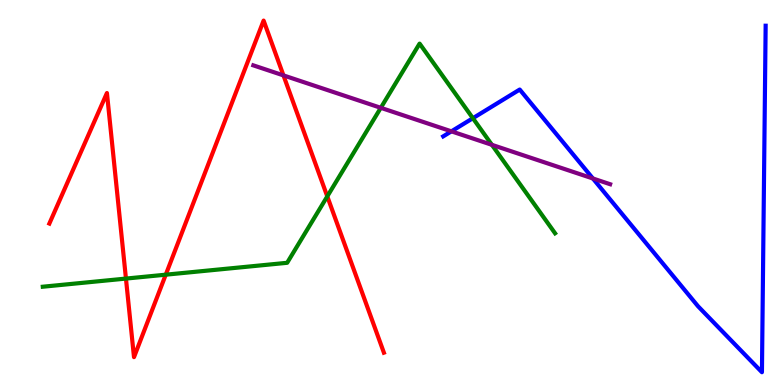[{'lines': ['blue', 'red'], 'intersections': []}, {'lines': ['green', 'red'], 'intersections': [{'x': 1.63, 'y': 2.76}, {'x': 2.14, 'y': 2.87}, {'x': 4.22, 'y': 4.9}]}, {'lines': ['purple', 'red'], 'intersections': [{'x': 3.66, 'y': 8.04}]}, {'lines': ['blue', 'green'], 'intersections': [{'x': 6.1, 'y': 6.93}]}, {'lines': ['blue', 'purple'], 'intersections': [{'x': 5.82, 'y': 6.59}, {'x': 7.65, 'y': 5.36}]}, {'lines': ['green', 'purple'], 'intersections': [{'x': 4.91, 'y': 7.2}, {'x': 6.35, 'y': 6.24}]}]